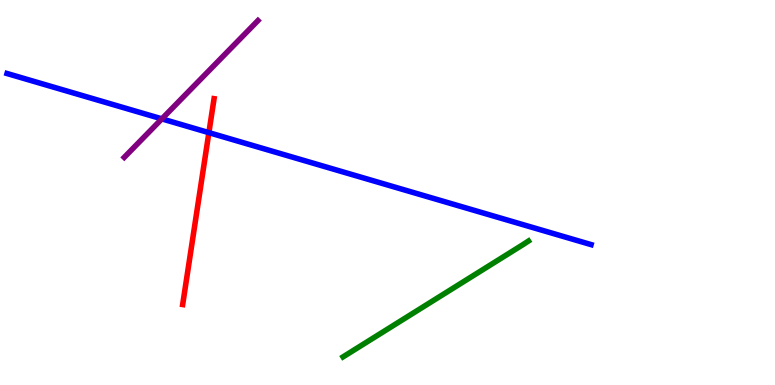[{'lines': ['blue', 'red'], 'intersections': [{'x': 2.7, 'y': 6.55}]}, {'lines': ['green', 'red'], 'intersections': []}, {'lines': ['purple', 'red'], 'intersections': []}, {'lines': ['blue', 'green'], 'intersections': []}, {'lines': ['blue', 'purple'], 'intersections': [{'x': 2.09, 'y': 6.91}]}, {'lines': ['green', 'purple'], 'intersections': []}]